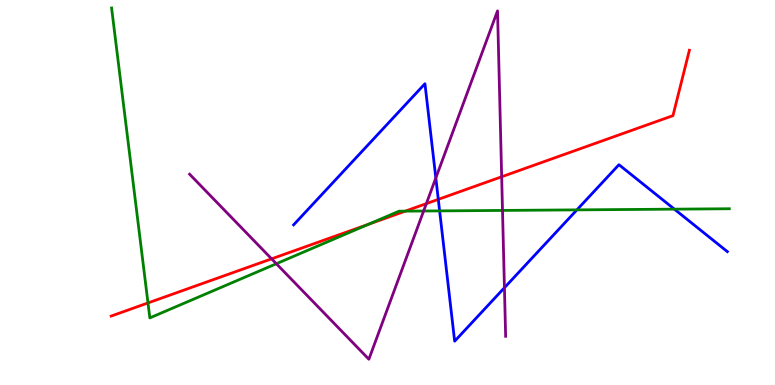[{'lines': ['blue', 'red'], 'intersections': [{'x': 5.66, 'y': 4.82}]}, {'lines': ['green', 'red'], 'intersections': [{'x': 1.91, 'y': 2.13}, {'x': 4.76, 'y': 4.18}, {'x': 5.23, 'y': 4.52}]}, {'lines': ['purple', 'red'], 'intersections': [{'x': 3.5, 'y': 3.28}, {'x': 5.5, 'y': 4.71}, {'x': 6.47, 'y': 5.41}]}, {'lines': ['blue', 'green'], 'intersections': [{'x': 5.67, 'y': 4.52}, {'x': 7.44, 'y': 4.55}, {'x': 8.7, 'y': 4.57}]}, {'lines': ['blue', 'purple'], 'intersections': [{'x': 5.62, 'y': 5.38}, {'x': 6.51, 'y': 2.53}]}, {'lines': ['green', 'purple'], 'intersections': [{'x': 3.57, 'y': 3.15}, {'x': 5.47, 'y': 4.52}, {'x': 6.48, 'y': 4.53}]}]